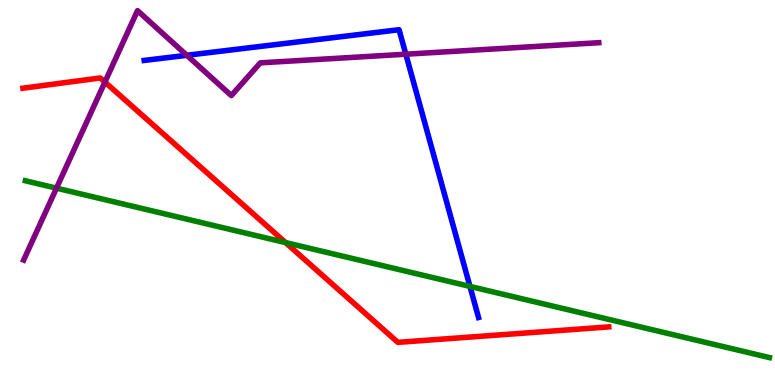[{'lines': ['blue', 'red'], 'intersections': []}, {'lines': ['green', 'red'], 'intersections': [{'x': 3.69, 'y': 3.7}]}, {'lines': ['purple', 'red'], 'intersections': [{'x': 1.35, 'y': 7.87}]}, {'lines': ['blue', 'green'], 'intersections': [{'x': 6.06, 'y': 2.56}]}, {'lines': ['blue', 'purple'], 'intersections': [{'x': 2.41, 'y': 8.56}, {'x': 5.24, 'y': 8.59}]}, {'lines': ['green', 'purple'], 'intersections': [{'x': 0.729, 'y': 5.11}]}]